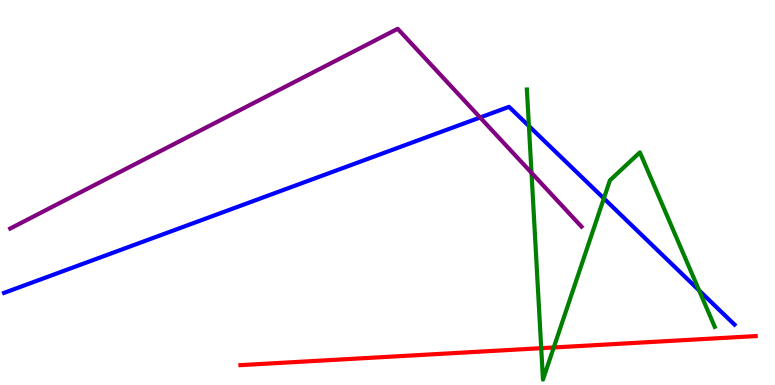[{'lines': ['blue', 'red'], 'intersections': []}, {'lines': ['green', 'red'], 'intersections': [{'x': 6.98, 'y': 0.956}, {'x': 7.15, 'y': 0.975}]}, {'lines': ['purple', 'red'], 'intersections': []}, {'lines': ['blue', 'green'], 'intersections': [{'x': 6.82, 'y': 6.73}, {'x': 7.79, 'y': 4.85}, {'x': 9.02, 'y': 2.46}]}, {'lines': ['blue', 'purple'], 'intersections': [{'x': 6.19, 'y': 6.95}]}, {'lines': ['green', 'purple'], 'intersections': [{'x': 6.86, 'y': 5.51}]}]